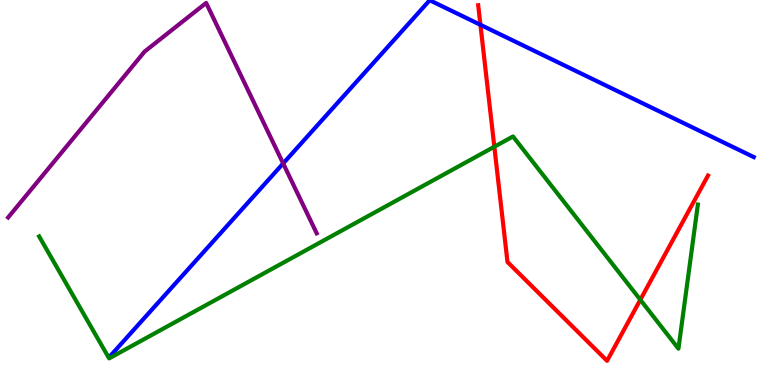[{'lines': ['blue', 'red'], 'intersections': [{'x': 6.2, 'y': 9.36}]}, {'lines': ['green', 'red'], 'intersections': [{'x': 6.38, 'y': 6.19}, {'x': 8.26, 'y': 2.21}]}, {'lines': ['purple', 'red'], 'intersections': []}, {'lines': ['blue', 'green'], 'intersections': []}, {'lines': ['blue', 'purple'], 'intersections': [{'x': 3.65, 'y': 5.75}]}, {'lines': ['green', 'purple'], 'intersections': []}]